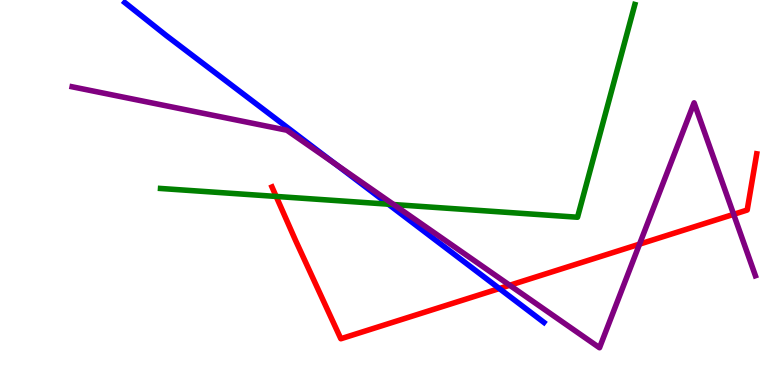[{'lines': ['blue', 'red'], 'intersections': [{'x': 6.44, 'y': 2.51}]}, {'lines': ['green', 'red'], 'intersections': [{'x': 3.56, 'y': 4.9}]}, {'lines': ['purple', 'red'], 'intersections': [{'x': 6.58, 'y': 2.59}, {'x': 8.25, 'y': 3.66}, {'x': 9.47, 'y': 4.43}]}, {'lines': ['blue', 'green'], 'intersections': [{'x': 5.01, 'y': 4.7}]}, {'lines': ['blue', 'purple'], 'intersections': [{'x': 4.33, 'y': 5.74}]}, {'lines': ['green', 'purple'], 'intersections': [{'x': 5.08, 'y': 4.69}]}]